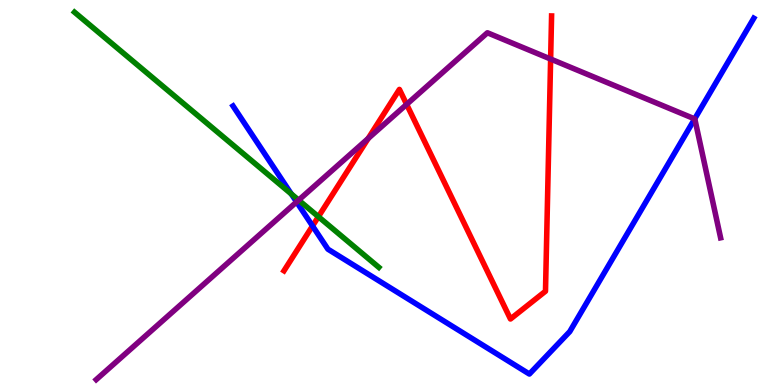[{'lines': ['blue', 'red'], 'intersections': [{'x': 4.03, 'y': 4.13}]}, {'lines': ['green', 'red'], 'intersections': [{'x': 4.11, 'y': 4.37}]}, {'lines': ['purple', 'red'], 'intersections': [{'x': 4.75, 'y': 6.4}, {'x': 5.25, 'y': 7.29}, {'x': 7.1, 'y': 8.47}]}, {'lines': ['blue', 'green'], 'intersections': [{'x': 3.76, 'y': 4.96}]}, {'lines': ['blue', 'purple'], 'intersections': [{'x': 3.83, 'y': 4.75}, {'x': 8.96, 'y': 6.91}]}, {'lines': ['green', 'purple'], 'intersections': [{'x': 3.85, 'y': 4.8}]}]